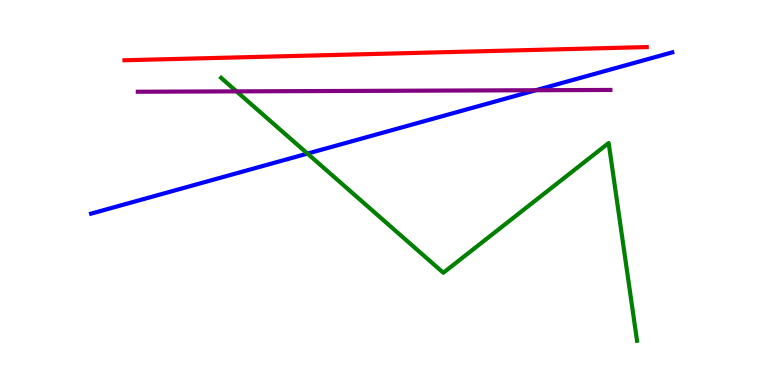[{'lines': ['blue', 'red'], 'intersections': []}, {'lines': ['green', 'red'], 'intersections': []}, {'lines': ['purple', 'red'], 'intersections': []}, {'lines': ['blue', 'green'], 'intersections': [{'x': 3.97, 'y': 6.01}]}, {'lines': ['blue', 'purple'], 'intersections': [{'x': 6.91, 'y': 7.66}]}, {'lines': ['green', 'purple'], 'intersections': [{'x': 3.05, 'y': 7.63}]}]